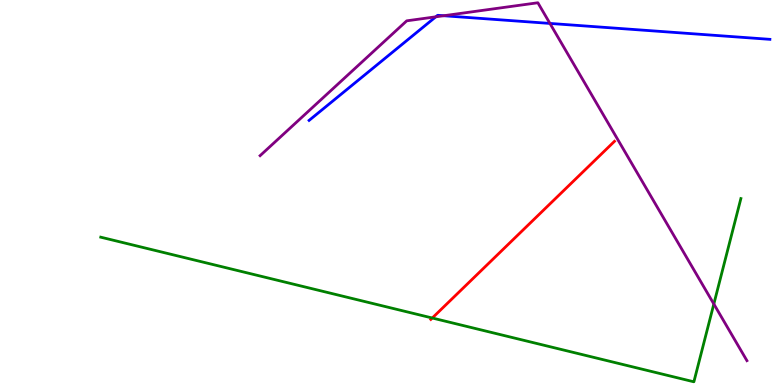[{'lines': ['blue', 'red'], 'intersections': []}, {'lines': ['green', 'red'], 'intersections': [{'x': 5.58, 'y': 1.74}]}, {'lines': ['purple', 'red'], 'intersections': []}, {'lines': ['blue', 'green'], 'intersections': []}, {'lines': ['blue', 'purple'], 'intersections': [{'x': 5.62, 'y': 9.56}, {'x': 5.72, 'y': 9.59}, {'x': 7.1, 'y': 9.39}]}, {'lines': ['green', 'purple'], 'intersections': [{'x': 9.21, 'y': 2.1}]}]